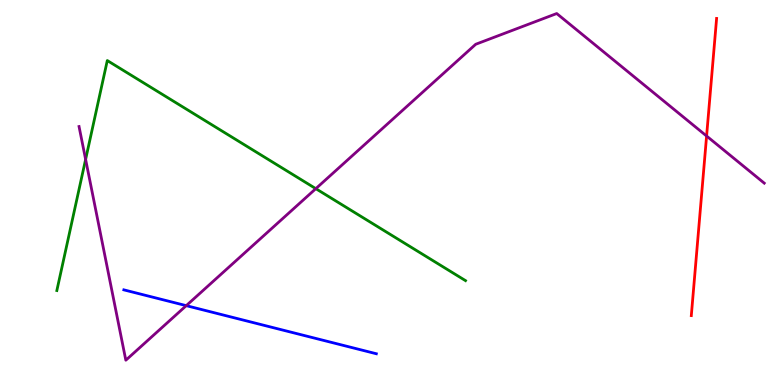[{'lines': ['blue', 'red'], 'intersections': []}, {'lines': ['green', 'red'], 'intersections': []}, {'lines': ['purple', 'red'], 'intersections': [{'x': 9.12, 'y': 6.47}]}, {'lines': ['blue', 'green'], 'intersections': []}, {'lines': ['blue', 'purple'], 'intersections': [{'x': 2.4, 'y': 2.06}]}, {'lines': ['green', 'purple'], 'intersections': [{'x': 1.1, 'y': 5.86}, {'x': 4.07, 'y': 5.1}]}]